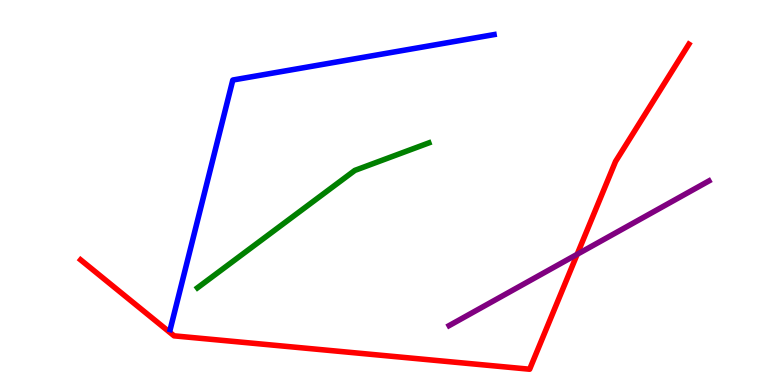[{'lines': ['blue', 'red'], 'intersections': []}, {'lines': ['green', 'red'], 'intersections': []}, {'lines': ['purple', 'red'], 'intersections': [{'x': 7.45, 'y': 3.39}]}, {'lines': ['blue', 'green'], 'intersections': []}, {'lines': ['blue', 'purple'], 'intersections': []}, {'lines': ['green', 'purple'], 'intersections': []}]